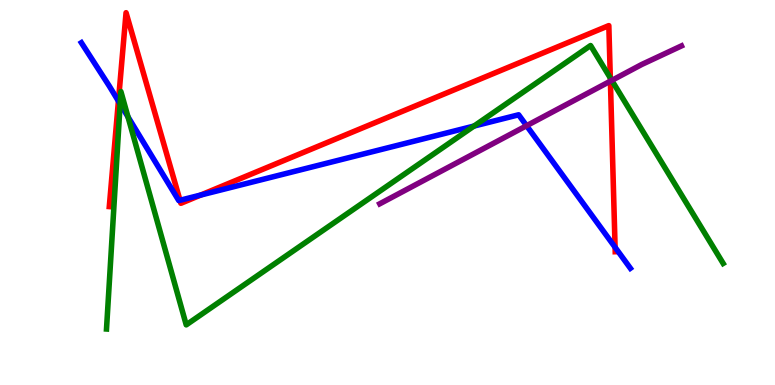[{'lines': ['blue', 'red'], 'intersections': [{'x': 1.53, 'y': 7.37}, {'x': 2.32, 'y': 4.8}, {'x': 2.59, 'y': 4.93}, {'x': 7.94, 'y': 3.58}]}, {'lines': ['green', 'red'], 'intersections': [{'x': 7.87, 'y': 7.98}]}, {'lines': ['purple', 'red'], 'intersections': [{'x': 7.88, 'y': 7.89}]}, {'lines': ['blue', 'green'], 'intersections': [{'x': 1.55, 'y': 7.3}, {'x': 1.65, 'y': 6.97}, {'x': 6.12, 'y': 6.73}]}, {'lines': ['blue', 'purple'], 'intersections': [{'x': 6.79, 'y': 6.73}]}, {'lines': ['green', 'purple'], 'intersections': [{'x': 7.89, 'y': 7.91}]}]